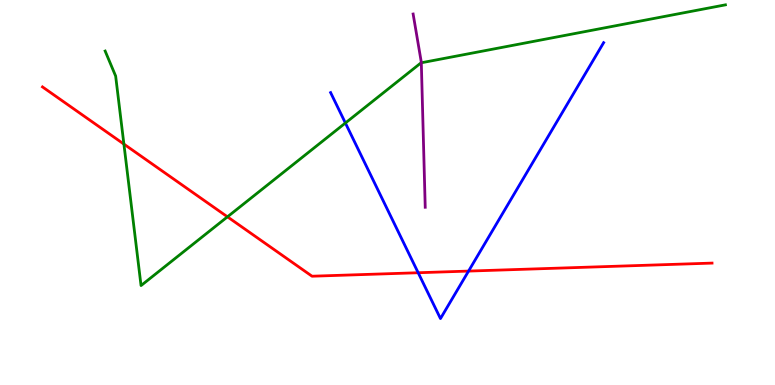[{'lines': ['blue', 'red'], 'intersections': [{'x': 5.4, 'y': 2.92}, {'x': 6.05, 'y': 2.96}]}, {'lines': ['green', 'red'], 'intersections': [{'x': 1.6, 'y': 6.26}, {'x': 2.93, 'y': 4.37}]}, {'lines': ['purple', 'red'], 'intersections': []}, {'lines': ['blue', 'green'], 'intersections': [{'x': 4.46, 'y': 6.81}]}, {'lines': ['blue', 'purple'], 'intersections': []}, {'lines': ['green', 'purple'], 'intersections': [{'x': 5.44, 'y': 8.37}]}]